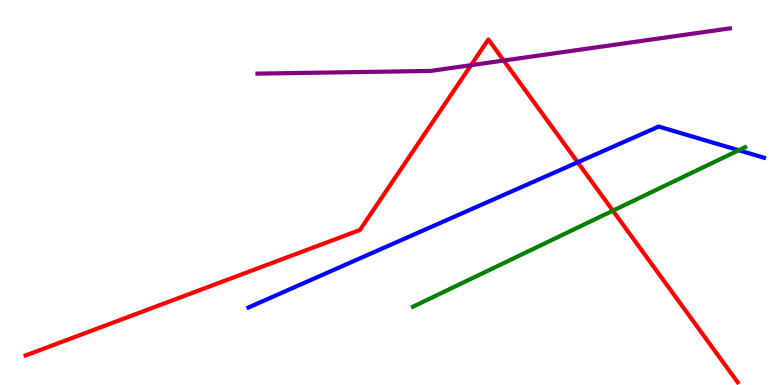[{'lines': ['blue', 'red'], 'intersections': [{'x': 7.45, 'y': 5.78}]}, {'lines': ['green', 'red'], 'intersections': [{'x': 7.91, 'y': 4.53}]}, {'lines': ['purple', 'red'], 'intersections': [{'x': 6.08, 'y': 8.31}, {'x': 6.5, 'y': 8.43}]}, {'lines': ['blue', 'green'], 'intersections': [{'x': 9.53, 'y': 6.1}]}, {'lines': ['blue', 'purple'], 'intersections': []}, {'lines': ['green', 'purple'], 'intersections': []}]